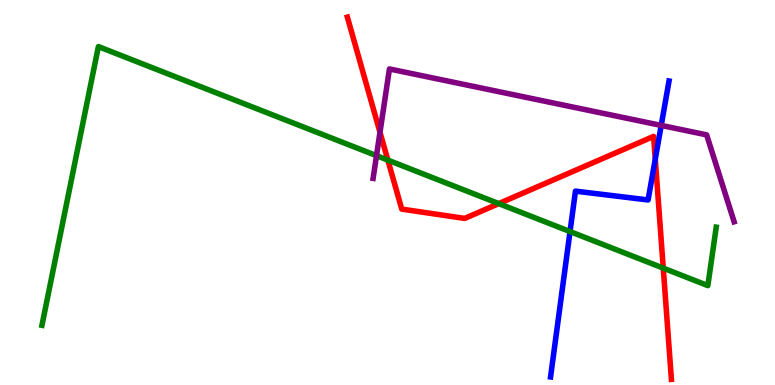[{'lines': ['blue', 'red'], 'intersections': [{'x': 8.46, 'y': 5.87}]}, {'lines': ['green', 'red'], 'intersections': [{'x': 5.0, 'y': 5.84}, {'x': 6.44, 'y': 4.71}, {'x': 8.56, 'y': 3.04}]}, {'lines': ['purple', 'red'], 'intersections': [{'x': 4.9, 'y': 6.56}]}, {'lines': ['blue', 'green'], 'intersections': [{'x': 7.36, 'y': 3.99}]}, {'lines': ['blue', 'purple'], 'intersections': [{'x': 8.53, 'y': 6.74}]}, {'lines': ['green', 'purple'], 'intersections': [{'x': 4.86, 'y': 5.96}]}]